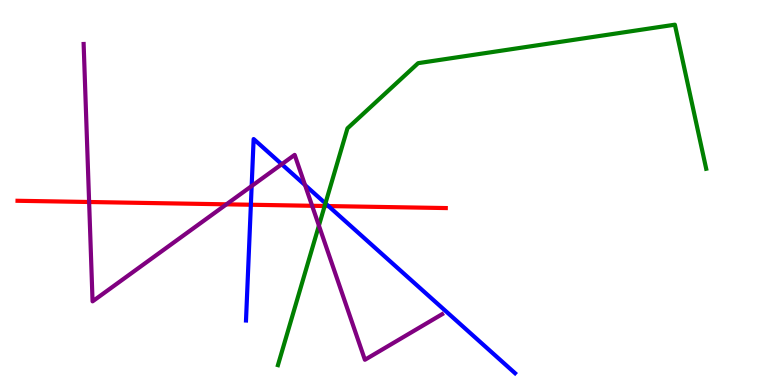[{'lines': ['blue', 'red'], 'intersections': [{'x': 3.24, 'y': 4.68}, {'x': 4.24, 'y': 4.65}]}, {'lines': ['green', 'red'], 'intersections': [{'x': 4.19, 'y': 4.65}]}, {'lines': ['purple', 'red'], 'intersections': [{'x': 1.15, 'y': 4.75}, {'x': 2.92, 'y': 4.69}, {'x': 4.03, 'y': 4.65}]}, {'lines': ['blue', 'green'], 'intersections': [{'x': 4.2, 'y': 4.72}]}, {'lines': ['blue', 'purple'], 'intersections': [{'x': 3.25, 'y': 5.17}, {'x': 3.64, 'y': 5.73}, {'x': 3.94, 'y': 5.19}]}, {'lines': ['green', 'purple'], 'intersections': [{'x': 4.11, 'y': 4.14}]}]